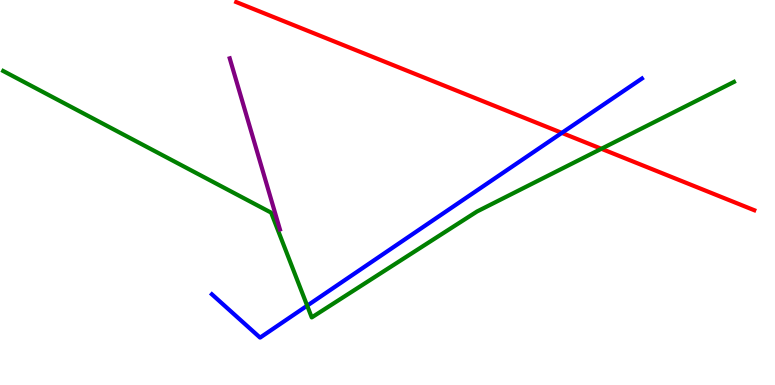[{'lines': ['blue', 'red'], 'intersections': [{'x': 7.25, 'y': 6.55}]}, {'lines': ['green', 'red'], 'intersections': [{'x': 7.76, 'y': 6.14}]}, {'lines': ['purple', 'red'], 'intersections': []}, {'lines': ['blue', 'green'], 'intersections': [{'x': 3.96, 'y': 2.06}]}, {'lines': ['blue', 'purple'], 'intersections': []}, {'lines': ['green', 'purple'], 'intersections': []}]